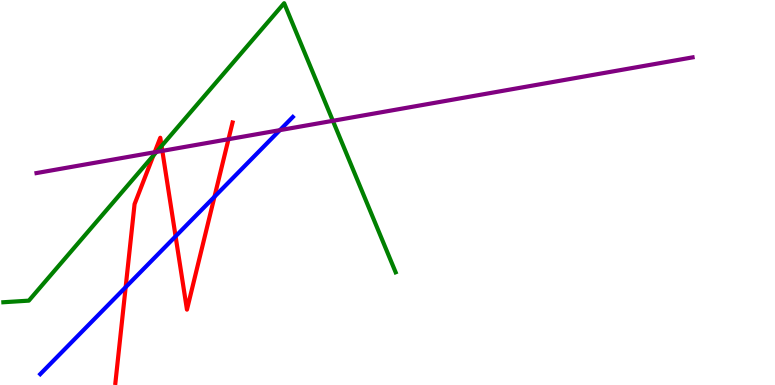[{'lines': ['blue', 'red'], 'intersections': [{'x': 1.62, 'y': 2.54}, {'x': 2.27, 'y': 3.86}, {'x': 2.77, 'y': 4.89}]}, {'lines': ['green', 'red'], 'intersections': [{'x': 1.98, 'y': 5.96}, {'x': 2.08, 'y': 6.21}]}, {'lines': ['purple', 'red'], 'intersections': [{'x': 2.0, 'y': 6.05}, {'x': 2.09, 'y': 6.08}, {'x': 2.95, 'y': 6.38}]}, {'lines': ['blue', 'green'], 'intersections': []}, {'lines': ['blue', 'purple'], 'intersections': [{'x': 3.61, 'y': 6.62}]}, {'lines': ['green', 'purple'], 'intersections': [{'x': 2.02, 'y': 6.05}, {'x': 4.3, 'y': 6.86}]}]